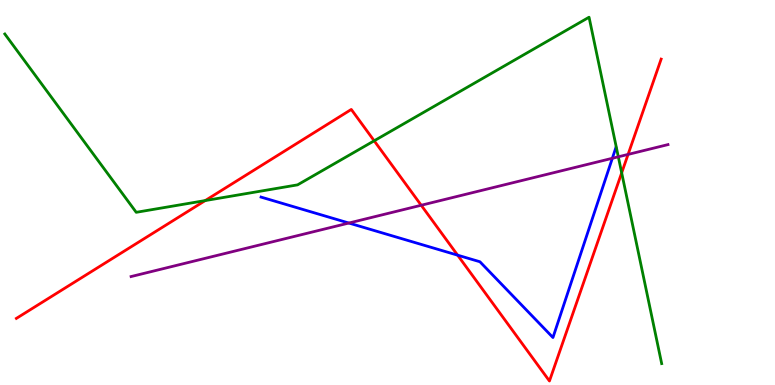[{'lines': ['blue', 'red'], 'intersections': [{'x': 5.9, 'y': 3.37}]}, {'lines': ['green', 'red'], 'intersections': [{'x': 2.65, 'y': 4.79}, {'x': 4.83, 'y': 6.34}, {'x': 8.02, 'y': 5.51}]}, {'lines': ['purple', 'red'], 'intersections': [{'x': 5.43, 'y': 4.67}, {'x': 8.1, 'y': 5.99}]}, {'lines': ['blue', 'green'], 'intersections': []}, {'lines': ['blue', 'purple'], 'intersections': [{'x': 4.5, 'y': 4.21}, {'x': 7.9, 'y': 5.89}]}, {'lines': ['green', 'purple'], 'intersections': [{'x': 7.98, 'y': 5.93}]}]